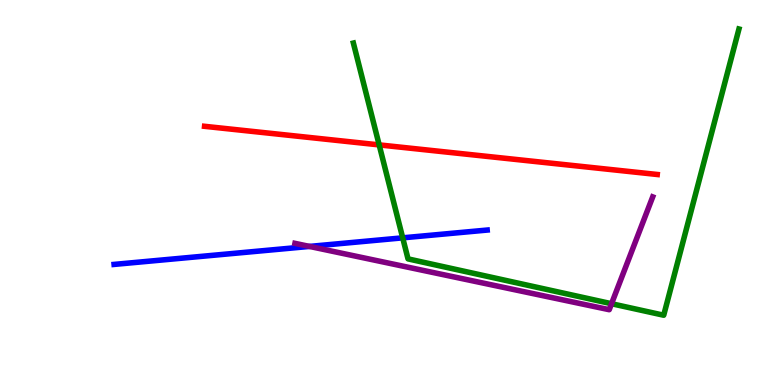[{'lines': ['blue', 'red'], 'intersections': []}, {'lines': ['green', 'red'], 'intersections': [{'x': 4.89, 'y': 6.24}]}, {'lines': ['purple', 'red'], 'intersections': []}, {'lines': ['blue', 'green'], 'intersections': [{'x': 5.2, 'y': 3.82}]}, {'lines': ['blue', 'purple'], 'intersections': [{'x': 3.99, 'y': 3.6}]}, {'lines': ['green', 'purple'], 'intersections': [{'x': 7.89, 'y': 2.11}]}]